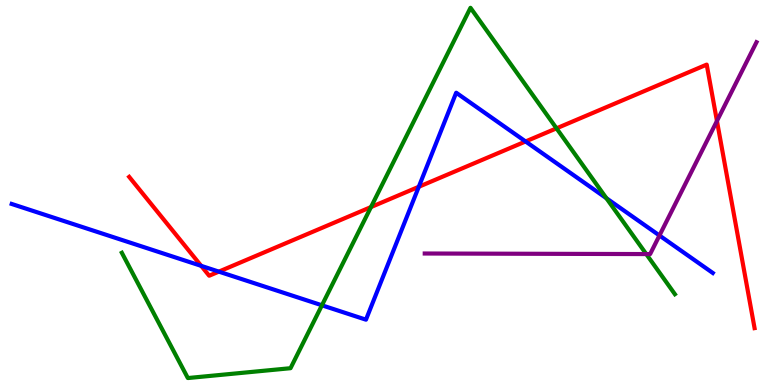[{'lines': ['blue', 'red'], 'intersections': [{'x': 2.6, 'y': 3.09}, {'x': 2.82, 'y': 2.94}, {'x': 5.4, 'y': 5.15}, {'x': 6.78, 'y': 6.33}]}, {'lines': ['green', 'red'], 'intersections': [{'x': 4.79, 'y': 4.62}, {'x': 7.18, 'y': 6.67}]}, {'lines': ['purple', 'red'], 'intersections': [{'x': 9.25, 'y': 6.86}]}, {'lines': ['blue', 'green'], 'intersections': [{'x': 4.15, 'y': 2.07}, {'x': 7.82, 'y': 4.85}]}, {'lines': ['blue', 'purple'], 'intersections': [{'x': 8.51, 'y': 3.88}]}, {'lines': ['green', 'purple'], 'intersections': [{'x': 8.34, 'y': 3.4}]}]